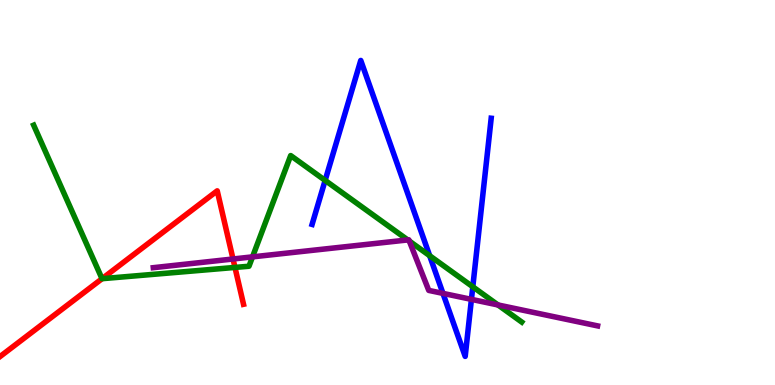[{'lines': ['blue', 'red'], 'intersections': []}, {'lines': ['green', 'red'], 'intersections': [{'x': 1.32, 'y': 2.76}, {'x': 3.03, 'y': 3.05}]}, {'lines': ['purple', 'red'], 'intersections': [{'x': 3.01, 'y': 3.27}]}, {'lines': ['blue', 'green'], 'intersections': [{'x': 4.2, 'y': 5.31}, {'x': 5.54, 'y': 3.36}, {'x': 6.1, 'y': 2.55}]}, {'lines': ['blue', 'purple'], 'intersections': [{'x': 5.72, 'y': 2.38}, {'x': 6.08, 'y': 2.22}]}, {'lines': ['green', 'purple'], 'intersections': [{'x': 3.26, 'y': 3.33}, {'x': 5.26, 'y': 3.77}, {'x': 5.28, 'y': 3.74}, {'x': 6.43, 'y': 2.08}]}]